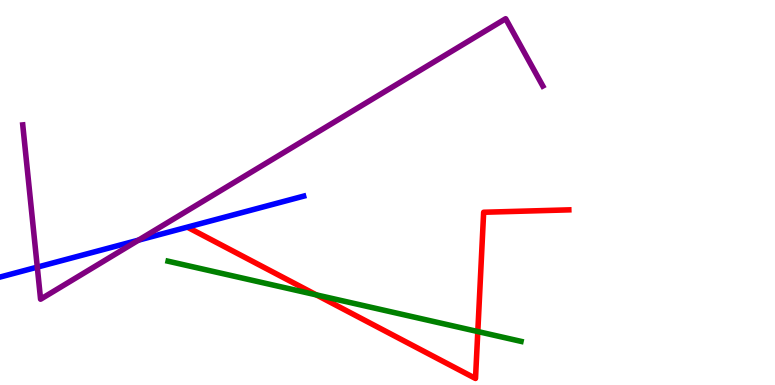[{'lines': ['blue', 'red'], 'intersections': []}, {'lines': ['green', 'red'], 'intersections': [{'x': 4.08, 'y': 2.34}, {'x': 6.17, 'y': 1.39}]}, {'lines': ['purple', 'red'], 'intersections': []}, {'lines': ['blue', 'green'], 'intersections': []}, {'lines': ['blue', 'purple'], 'intersections': [{'x': 0.481, 'y': 3.06}, {'x': 1.79, 'y': 3.76}]}, {'lines': ['green', 'purple'], 'intersections': []}]